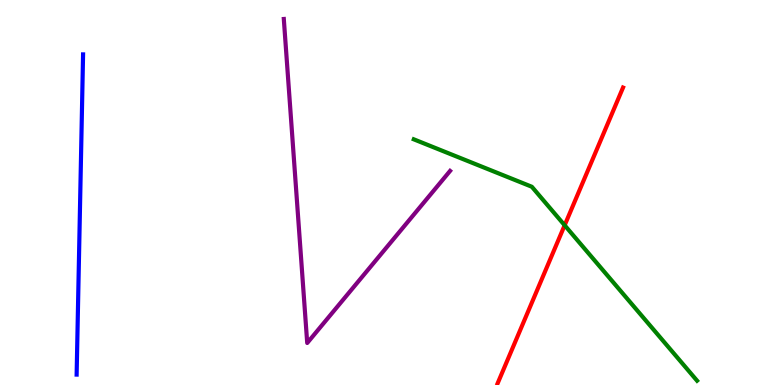[{'lines': ['blue', 'red'], 'intersections': []}, {'lines': ['green', 'red'], 'intersections': [{'x': 7.29, 'y': 4.15}]}, {'lines': ['purple', 'red'], 'intersections': []}, {'lines': ['blue', 'green'], 'intersections': []}, {'lines': ['blue', 'purple'], 'intersections': []}, {'lines': ['green', 'purple'], 'intersections': []}]